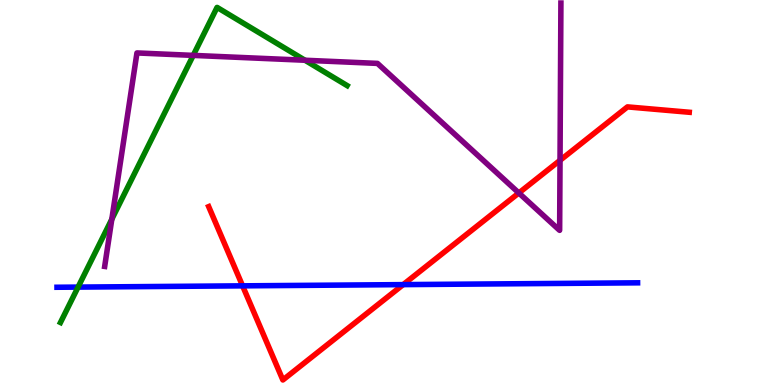[{'lines': ['blue', 'red'], 'intersections': [{'x': 3.13, 'y': 2.58}, {'x': 5.2, 'y': 2.61}]}, {'lines': ['green', 'red'], 'intersections': []}, {'lines': ['purple', 'red'], 'intersections': [{'x': 6.69, 'y': 4.99}, {'x': 7.23, 'y': 5.84}]}, {'lines': ['blue', 'green'], 'intersections': [{'x': 1.01, 'y': 2.54}]}, {'lines': ['blue', 'purple'], 'intersections': []}, {'lines': ['green', 'purple'], 'intersections': [{'x': 1.44, 'y': 4.31}, {'x': 2.49, 'y': 8.56}, {'x': 3.94, 'y': 8.44}]}]